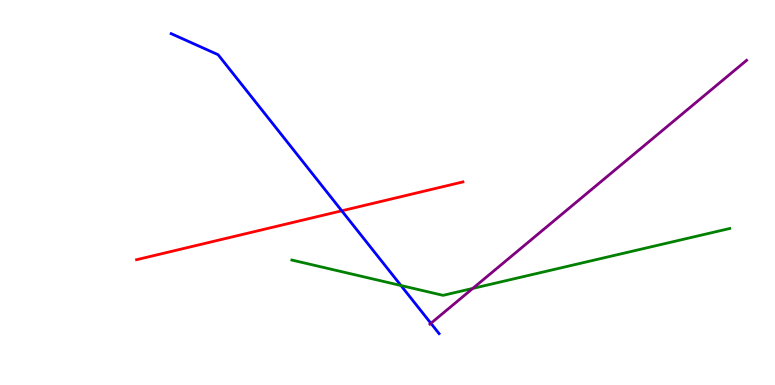[{'lines': ['blue', 'red'], 'intersections': [{'x': 4.41, 'y': 4.52}]}, {'lines': ['green', 'red'], 'intersections': []}, {'lines': ['purple', 'red'], 'intersections': []}, {'lines': ['blue', 'green'], 'intersections': [{'x': 5.17, 'y': 2.58}]}, {'lines': ['blue', 'purple'], 'intersections': [{'x': 5.56, 'y': 1.6}]}, {'lines': ['green', 'purple'], 'intersections': [{'x': 6.1, 'y': 2.51}]}]